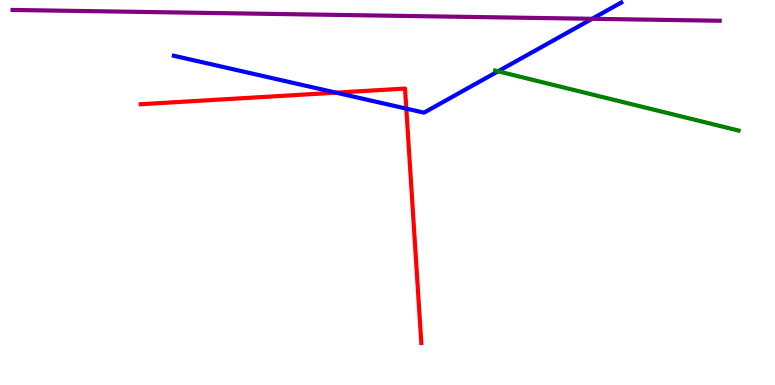[{'lines': ['blue', 'red'], 'intersections': [{'x': 4.34, 'y': 7.59}, {'x': 5.24, 'y': 7.18}]}, {'lines': ['green', 'red'], 'intersections': []}, {'lines': ['purple', 'red'], 'intersections': []}, {'lines': ['blue', 'green'], 'intersections': [{'x': 6.43, 'y': 8.15}]}, {'lines': ['blue', 'purple'], 'intersections': [{'x': 7.64, 'y': 9.51}]}, {'lines': ['green', 'purple'], 'intersections': []}]